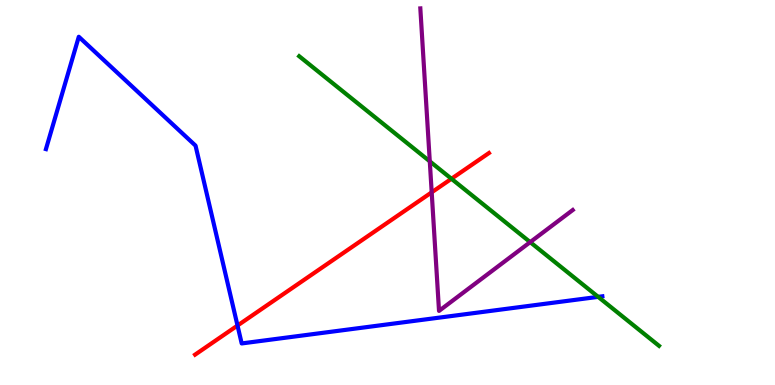[{'lines': ['blue', 'red'], 'intersections': [{'x': 3.06, 'y': 1.54}]}, {'lines': ['green', 'red'], 'intersections': [{'x': 5.83, 'y': 5.36}]}, {'lines': ['purple', 'red'], 'intersections': [{'x': 5.57, 'y': 5.0}]}, {'lines': ['blue', 'green'], 'intersections': [{'x': 7.72, 'y': 2.29}]}, {'lines': ['blue', 'purple'], 'intersections': []}, {'lines': ['green', 'purple'], 'intersections': [{'x': 5.55, 'y': 5.81}, {'x': 6.84, 'y': 3.71}]}]